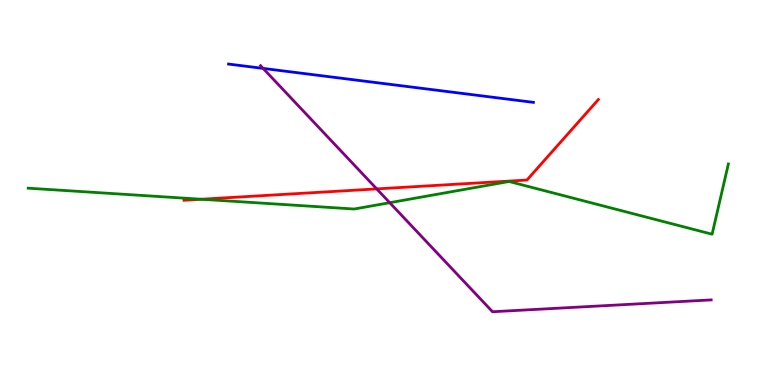[{'lines': ['blue', 'red'], 'intersections': []}, {'lines': ['green', 'red'], 'intersections': [{'x': 2.6, 'y': 4.82}]}, {'lines': ['purple', 'red'], 'intersections': [{'x': 4.86, 'y': 5.09}]}, {'lines': ['blue', 'green'], 'intersections': []}, {'lines': ['blue', 'purple'], 'intersections': [{'x': 3.4, 'y': 8.22}]}, {'lines': ['green', 'purple'], 'intersections': [{'x': 5.03, 'y': 4.73}]}]